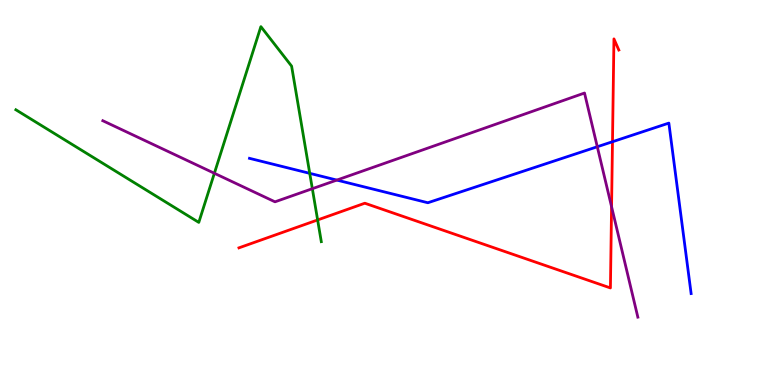[{'lines': ['blue', 'red'], 'intersections': [{'x': 7.9, 'y': 6.32}]}, {'lines': ['green', 'red'], 'intersections': [{'x': 4.1, 'y': 4.29}]}, {'lines': ['purple', 'red'], 'intersections': [{'x': 7.89, 'y': 4.63}]}, {'lines': ['blue', 'green'], 'intersections': [{'x': 4.0, 'y': 5.5}]}, {'lines': ['blue', 'purple'], 'intersections': [{'x': 4.35, 'y': 5.32}, {'x': 7.71, 'y': 6.19}]}, {'lines': ['green', 'purple'], 'intersections': [{'x': 2.77, 'y': 5.5}, {'x': 4.03, 'y': 5.1}]}]